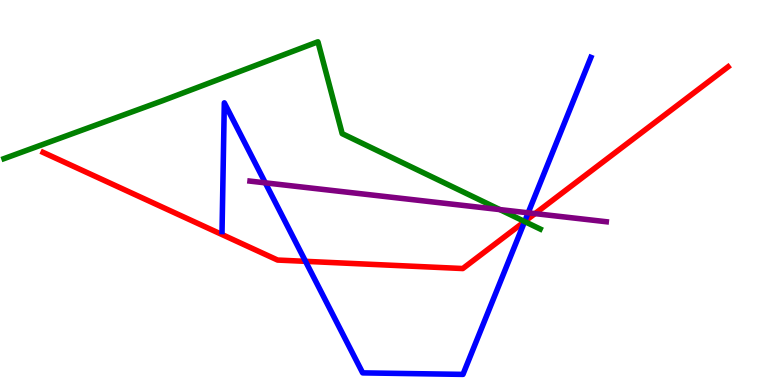[{'lines': ['blue', 'red'], 'intersections': [{'x': 3.94, 'y': 3.21}, {'x': 6.77, 'y': 4.25}]}, {'lines': ['green', 'red'], 'intersections': [{'x': 6.77, 'y': 4.25}]}, {'lines': ['purple', 'red'], 'intersections': [{'x': 6.9, 'y': 4.45}]}, {'lines': ['blue', 'green'], 'intersections': [{'x': 6.77, 'y': 4.25}]}, {'lines': ['blue', 'purple'], 'intersections': [{'x': 3.42, 'y': 5.25}, {'x': 6.82, 'y': 4.47}]}, {'lines': ['green', 'purple'], 'intersections': [{'x': 6.45, 'y': 4.56}]}]